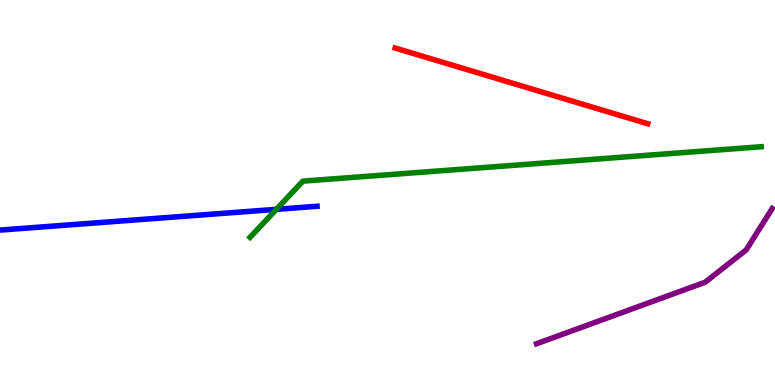[{'lines': ['blue', 'red'], 'intersections': []}, {'lines': ['green', 'red'], 'intersections': []}, {'lines': ['purple', 'red'], 'intersections': []}, {'lines': ['blue', 'green'], 'intersections': [{'x': 3.57, 'y': 4.56}]}, {'lines': ['blue', 'purple'], 'intersections': []}, {'lines': ['green', 'purple'], 'intersections': []}]